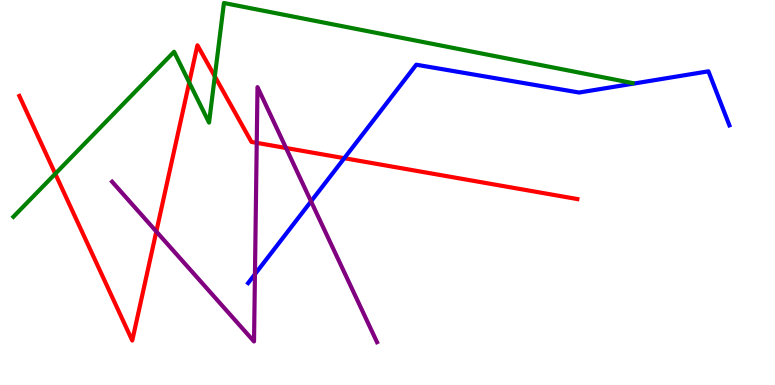[{'lines': ['blue', 'red'], 'intersections': [{'x': 4.44, 'y': 5.89}]}, {'lines': ['green', 'red'], 'intersections': [{'x': 0.713, 'y': 5.49}, {'x': 2.44, 'y': 7.86}, {'x': 2.77, 'y': 8.02}]}, {'lines': ['purple', 'red'], 'intersections': [{'x': 2.02, 'y': 3.99}, {'x': 3.31, 'y': 6.29}, {'x': 3.69, 'y': 6.16}]}, {'lines': ['blue', 'green'], 'intersections': []}, {'lines': ['blue', 'purple'], 'intersections': [{'x': 3.29, 'y': 2.88}, {'x': 4.01, 'y': 4.77}]}, {'lines': ['green', 'purple'], 'intersections': []}]